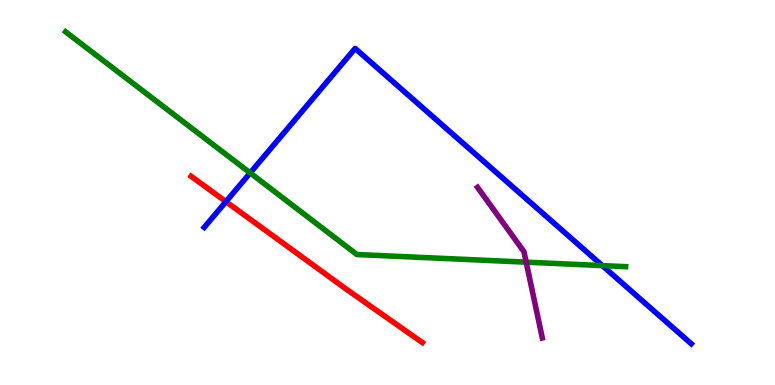[{'lines': ['blue', 'red'], 'intersections': [{'x': 2.92, 'y': 4.76}]}, {'lines': ['green', 'red'], 'intersections': []}, {'lines': ['purple', 'red'], 'intersections': []}, {'lines': ['blue', 'green'], 'intersections': [{'x': 3.23, 'y': 5.51}, {'x': 7.77, 'y': 3.1}]}, {'lines': ['blue', 'purple'], 'intersections': []}, {'lines': ['green', 'purple'], 'intersections': [{'x': 6.79, 'y': 3.19}]}]